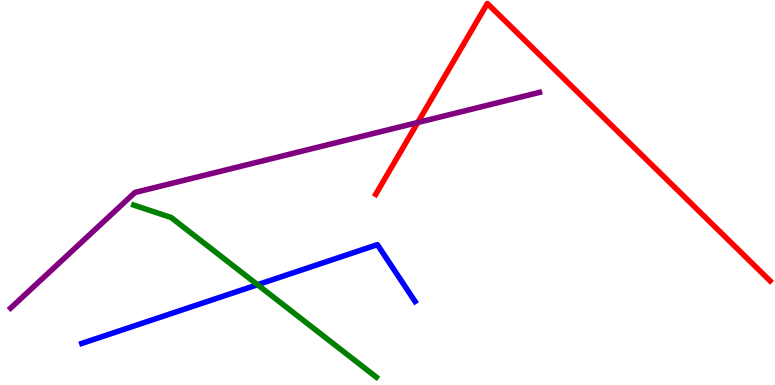[{'lines': ['blue', 'red'], 'intersections': []}, {'lines': ['green', 'red'], 'intersections': []}, {'lines': ['purple', 'red'], 'intersections': [{'x': 5.39, 'y': 6.82}]}, {'lines': ['blue', 'green'], 'intersections': [{'x': 3.32, 'y': 2.6}]}, {'lines': ['blue', 'purple'], 'intersections': []}, {'lines': ['green', 'purple'], 'intersections': []}]